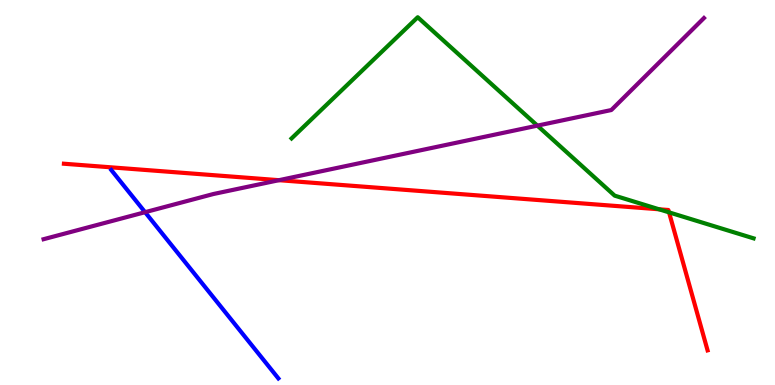[{'lines': ['blue', 'red'], 'intersections': []}, {'lines': ['green', 'red'], 'intersections': [{'x': 8.5, 'y': 4.56}, {'x': 8.63, 'y': 4.48}]}, {'lines': ['purple', 'red'], 'intersections': [{'x': 3.6, 'y': 5.32}]}, {'lines': ['blue', 'green'], 'intersections': []}, {'lines': ['blue', 'purple'], 'intersections': [{'x': 1.87, 'y': 4.49}]}, {'lines': ['green', 'purple'], 'intersections': [{'x': 6.93, 'y': 6.74}]}]